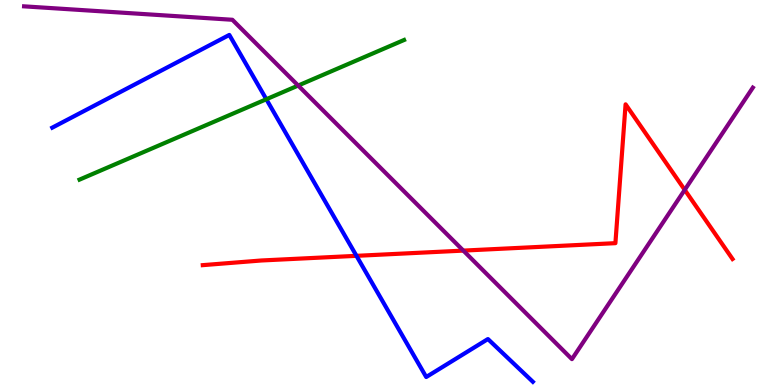[{'lines': ['blue', 'red'], 'intersections': [{'x': 4.6, 'y': 3.35}]}, {'lines': ['green', 'red'], 'intersections': []}, {'lines': ['purple', 'red'], 'intersections': [{'x': 5.98, 'y': 3.49}, {'x': 8.84, 'y': 5.07}]}, {'lines': ['blue', 'green'], 'intersections': [{'x': 3.44, 'y': 7.42}]}, {'lines': ['blue', 'purple'], 'intersections': []}, {'lines': ['green', 'purple'], 'intersections': [{'x': 3.85, 'y': 7.78}]}]